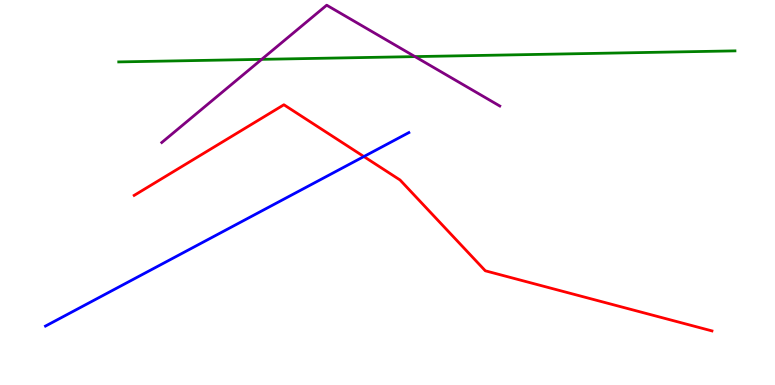[{'lines': ['blue', 'red'], 'intersections': [{'x': 4.69, 'y': 5.93}]}, {'lines': ['green', 'red'], 'intersections': []}, {'lines': ['purple', 'red'], 'intersections': []}, {'lines': ['blue', 'green'], 'intersections': []}, {'lines': ['blue', 'purple'], 'intersections': []}, {'lines': ['green', 'purple'], 'intersections': [{'x': 3.38, 'y': 8.46}, {'x': 5.35, 'y': 8.53}]}]